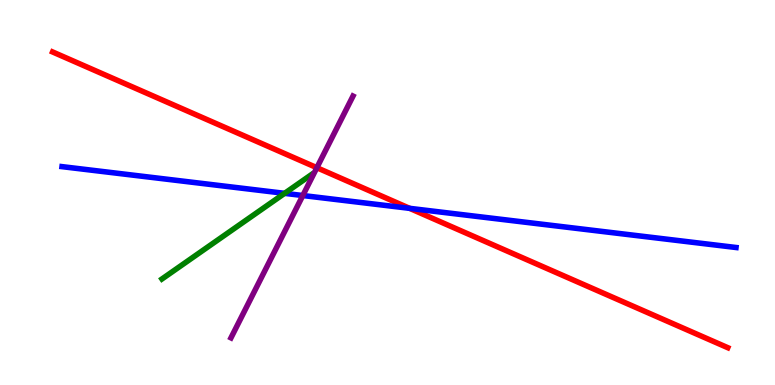[{'lines': ['blue', 'red'], 'intersections': [{'x': 5.29, 'y': 4.59}]}, {'lines': ['green', 'red'], 'intersections': []}, {'lines': ['purple', 'red'], 'intersections': [{'x': 4.09, 'y': 5.64}]}, {'lines': ['blue', 'green'], 'intersections': [{'x': 3.67, 'y': 4.98}]}, {'lines': ['blue', 'purple'], 'intersections': [{'x': 3.91, 'y': 4.92}]}, {'lines': ['green', 'purple'], 'intersections': []}]